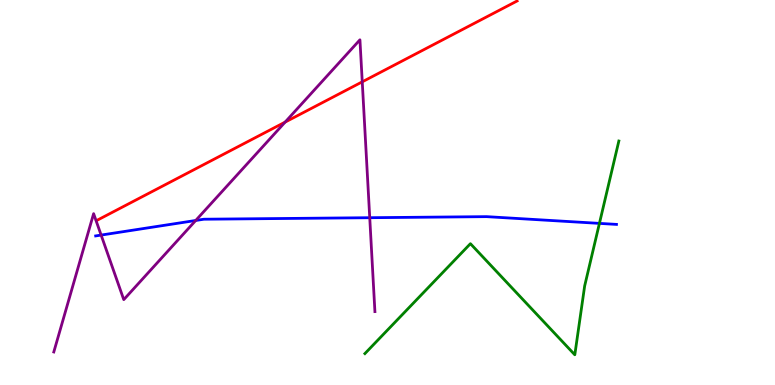[{'lines': ['blue', 'red'], 'intersections': []}, {'lines': ['green', 'red'], 'intersections': []}, {'lines': ['purple', 'red'], 'intersections': [{'x': 3.68, 'y': 6.83}, {'x': 4.67, 'y': 7.87}]}, {'lines': ['blue', 'green'], 'intersections': [{'x': 7.73, 'y': 4.2}]}, {'lines': ['blue', 'purple'], 'intersections': [{'x': 1.3, 'y': 3.89}, {'x': 2.53, 'y': 4.27}, {'x': 4.77, 'y': 4.35}]}, {'lines': ['green', 'purple'], 'intersections': []}]